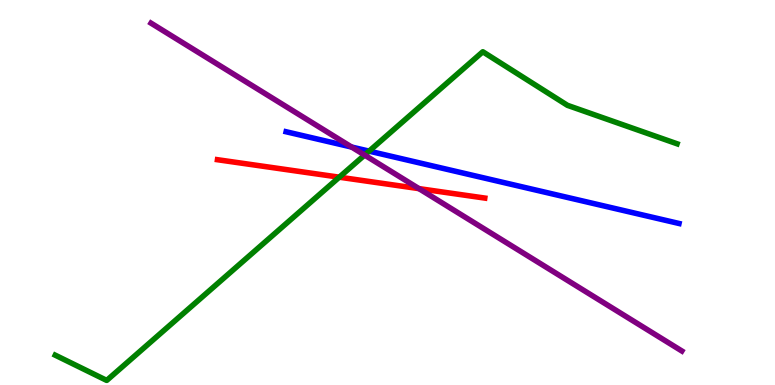[{'lines': ['blue', 'red'], 'intersections': []}, {'lines': ['green', 'red'], 'intersections': [{'x': 4.38, 'y': 5.4}]}, {'lines': ['purple', 'red'], 'intersections': [{'x': 5.41, 'y': 5.1}]}, {'lines': ['blue', 'green'], 'intersections': [{'x': 4.76, 'y': 6.07}]}, {'lines': ['blue', 'purple'], 'intersections': [{'x': 4.54, 'y': 6.18}]}, {'lines': ['green', 'purple'], 'intersections': [{'x': 4.7, 'y': 5.97}]}]